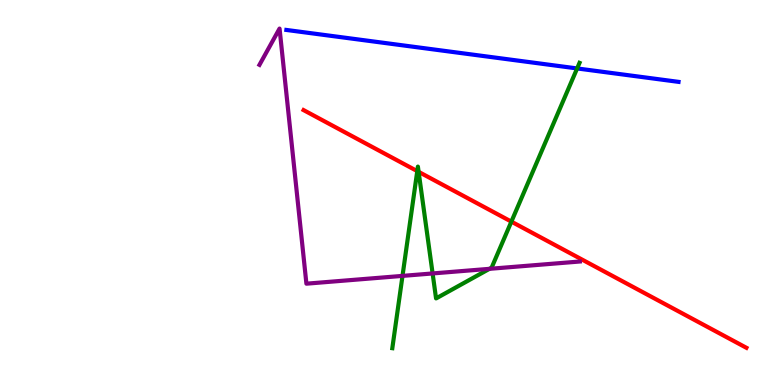[{'lines': ['blue', 'red'], 'intersections': []}, {'lines': ['green', 'red'], 'intersections': [{'x': 5.38, 'y': 5.56}, {'x': 5.4, 'y': 5.54}, {'x': 6.6, 'y': 4.24}]}, {'lines': ['purple', 'red'], 'intersections': []}, {'lines': ['blue', 'green'], 'intersections': [{'x': 7.45, 'y': 8.22}]}, {'lines': ['blue', 'purple'], 'intersections': []}, {'lines': ['green', 'purple'], 'intersections': [{'x': 5.19, 'y': 2.83}, {'x': 5.58, 'y': 2.9}, {'x': 6.32, 'y': 3.02}]}]